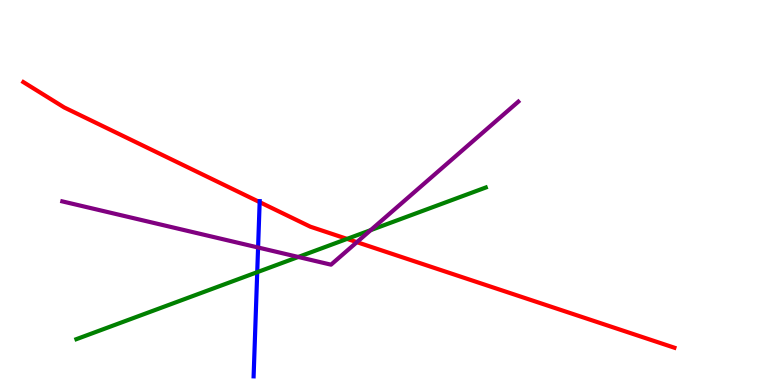[{'lines': ['blue', 'red'], 'intersections': [{'x': 3.35, 'y': 4.75}]}, {'lines': ['green', 'red'], 'intersections': [{'x': 4.48, 'y': 3.8}]}, {'lines': ['purple', 'red'], 'intersections': [{'x': 4.6, 'y': 3.71}]}, {'lines': ['blue', 'green'], 'intersections': [{'x': 3.32, 'y': 2.93}]}, {'lines': ['blue', 'purple'], 'intersections': [{'x': 3.33, 'y': 3.57}]}, {'lines': ['green', 'purple'], 'intersections': [{'x': 3.85, 'y': 3.33}, {'x': 4.78, 'y': 4.02}]}]